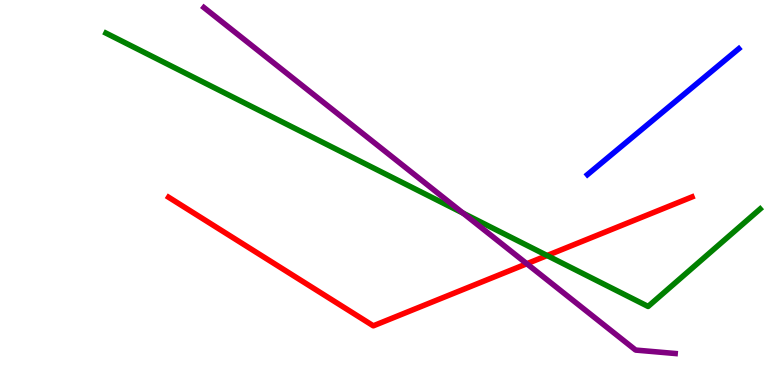[{'lines': ['blue', 'red'], 'intersections': []}, {'lines': ['green', 'red'], 'intersections': [{'x': 7.06, 'y': 3.36}]}, {'lines': ['purple', 'red'], 'intersections': [{'x': 6.8, 'y': 3.15}]}, {'lines': ['blue', 'green'], 'intersections': []}, {'lines': ['blue', 'purple'], 'intersections': []}, {'lines': ['green', 'purple'], 'intersections': [{'x': 5.97, 'y': 4.46}]}]